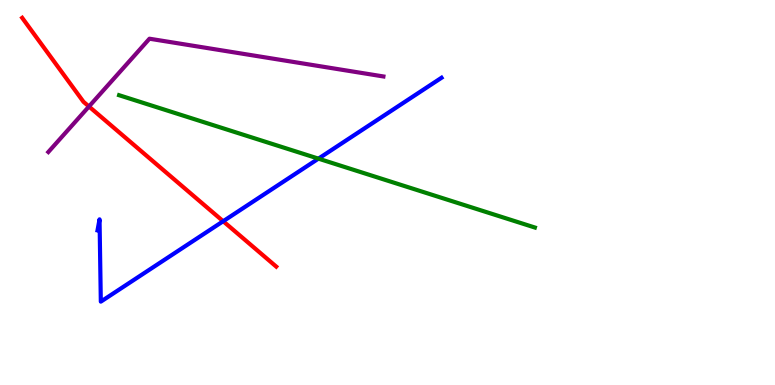[{'lines': ['blue', 'red'], 'intersections': [{'x': 2.88, 'y': 4.25}]}, {'lines': ['green', 'red'], 'intersections': []}, {'lines': ['purple', 'red'], 'intersections': [{'x': 1.15, 'y': 7.23}]}, {'lines': ['blue', 'green'], 'intersections': [{'x': 4.11, 'y': 5.88}]}, {'lines': ['blue', 'purple'], 'intersections': []}, {'lines': ['green', 'purple'], 'intersections': []}]